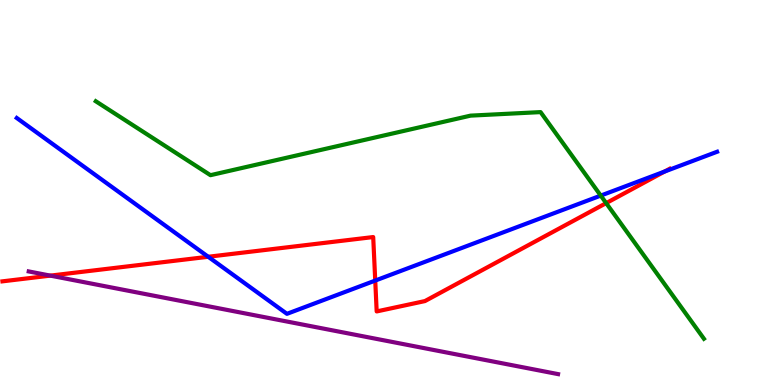[{'lines': ['blue', 'red'], 'intersections': [{'x': 2.69, 'y': 3.33}, {'x': 4.84, 'y': 2.71}, {'x': 8.58, 'y': 5.54}]}, {'lines': ['green', 'red'], 'intersections': [{'x': 7.82, 'y': 4.72}]}, {'lines': ['purple', 'red'], 'intersections': [{'x': 0.65, 'y': 2.84}]}, {'lines': ['blue', 'green'], 'intersections': [{'x': 7.75, 'y': 4.92}]}, {'lines': ['blue', 'purple'], 'intersections': []}, {'lines': ['green', 'purple'], 'intersections': []}]